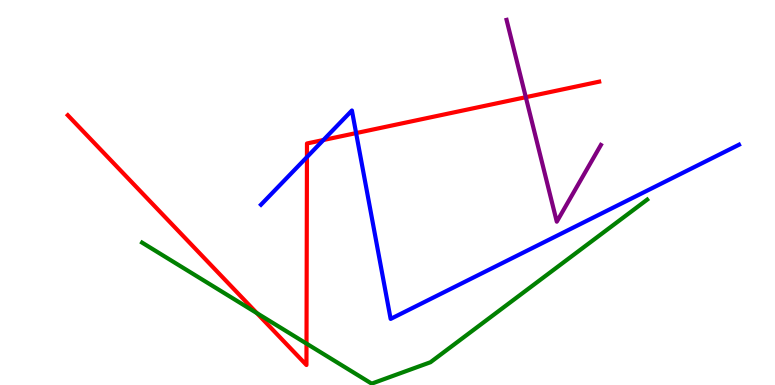[{'lines': ['blue', 'red'], 'intersections': [{'x': 3.96, 'y': 5.92}, {'x': 4.17, 'y': 6.36}, {'x': 4.59, 'y': 6.54}]}, {'lines': ['green', 'red'], 'intersections': [{'x': 3.31, 'y': 1.87}, {'x': 3.95, 'y': 1.08}]}, {'lines': ['purple', 'red'], 'intersections': [{'x': 6.78, 'y': 7.48}]}, {'lines': ['blue', 'green'], 'intersections': []}, {'lines': ['blue', 'purple'], 'intersections': []}, {'lines': ['green', 'purple'], 'intersections': []}]